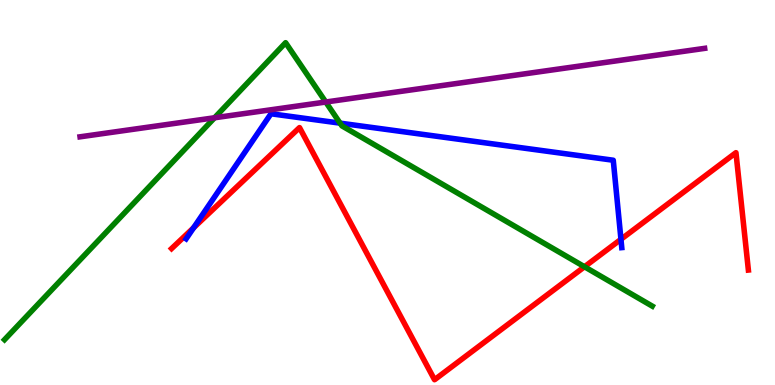[{'lines': ['blue', 'red'], 'intersections': [{'x': 2.5, 'y': 4.08}, {'x': 8.01, 'y': 3.78}]}, {'lines': ['green', 'red'], 'intersections': [{'x': 7.54, 'y': 3.07}]}, {'lines': ['purple', 'red'], 'intersections': []}, {'lines': ['blue', 'green'], 'intersections': [{'x': 4.39, 'y': 6.8}]}, {'lines': ['blue', 'purple'], 'intersections': []}, {'lines': ['green', 'purple'], 'intersections': [{'x': 2.77, 'y': 6.94}, {'x': 4.2, 'y': 7.35}]}]